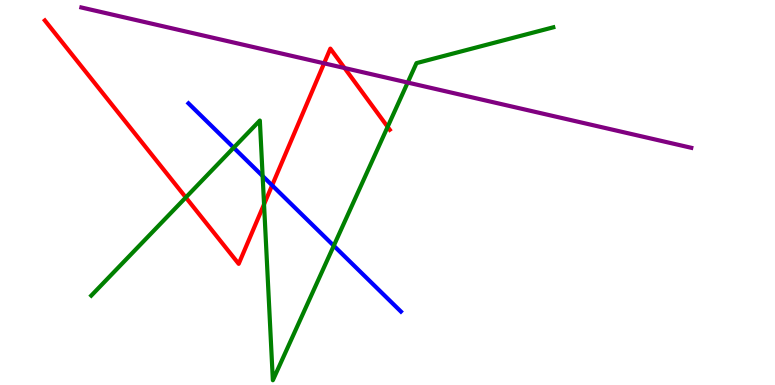[{'lines': ['blue', 'red'], 'intersections': [{'x': 3.51, 'y': 5.19}]}, {'lines': ['green', 'red'], 'intersections': [{'x': 2.4, 'y': 4.87}, {'x': 3.41, 'y': 4.69}, {'x': 5.0, 'y': 6.71}]}, {'lines': ['purple', 'red'], 'intersections': [{'x': 4.18, 'y': 8.36}, {'x': 4.45, 'y': 8.23}]}, {'lines': ['blue', 'green'], 'intersections': [{'x': 3.02, 'y': 6.16}, {'x': 3.39, 'y': 5.43}, {'x': 4.31, 'y': 3.62}]}, {'lines': ['blue', 'purple'], 'intersections': []}, {'lines': ['green', 'purple'], 'intersections': [{'x': 5.26, 'y': 7.86}]}]